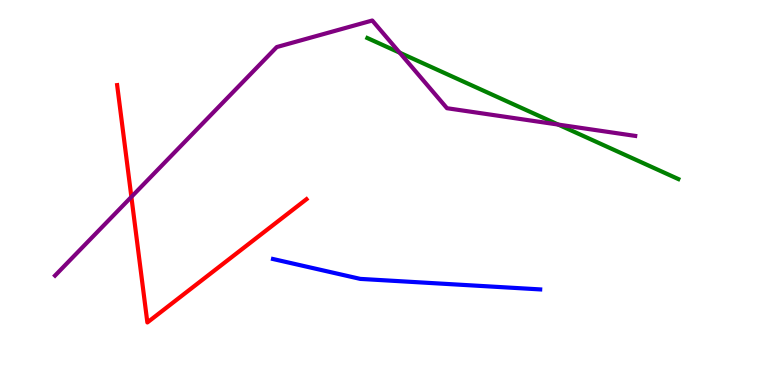[{'lines': ['blue', 'red'], 'intersections': []}, {'lines': ['green', 'red'], 'intersections': []}, {'lines': ['purple', 'red'], 'intersections': [{'x': 1.7, 'y': 4.89}]}, {'lines': ['blue', 'green'], 'intersections': []}, {'lines': ['blue', 'purple'], 'intersections': []}, {'lines': ['green', 'purple'], 'intersections': [{'x': 5.16, 'y': 8.63}, {'x': 7.2, 'y': 6.76}]}]